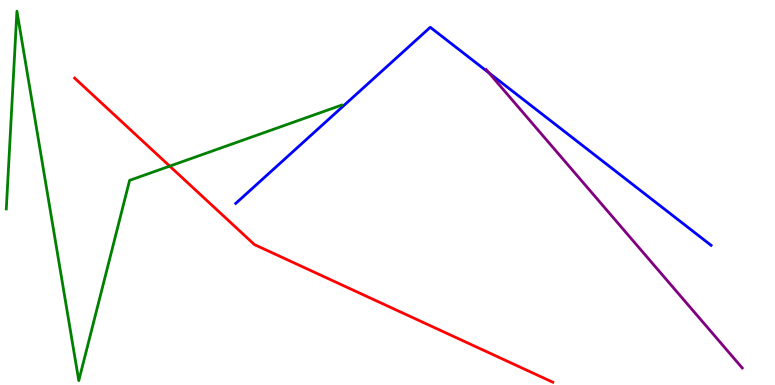[{'lines': ['blue', 'red'], 'intersections': []}, {'lines': ['green', 'red'], 'intersections': [{'x': 2.19, 'y': 5.68}]}, {'lines': ['purple', 'red'], 'intersections': []}, {'lines': ['blue', 'green'], 'intersections': []}, {'lines': ['blue', 'purple'], 'intersections': [{'x': 6.31, 'y': 8.11}]}, {'lines': ['green', 'purple'], 'intersections': []}]